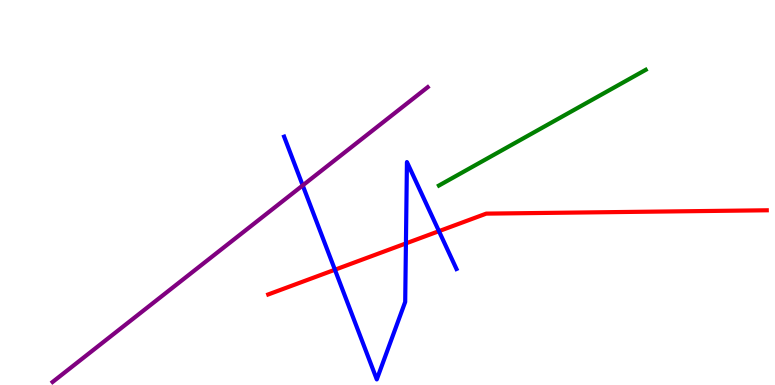[{'lines': ['blue', 'red'], 'intersections': [{'x': 4.32, 'y': 2.99}, {'x': 5.24, 'y': 3.68}, {'x': 5.66, 'y': 4.0}]}, {'lines': ['green', 'red'], 'intersections': []}, {'lines': ['purple', 'red'], 'intersections': []}, {'lines': ['blue', 'green'], 'intersections': []}, {'lines': ['blue', 'purple'], 'intersections': [{'x': 3.91, 'y': 5.18}]}, {'lines': ['green', 'purple'], 'intersections': []}]